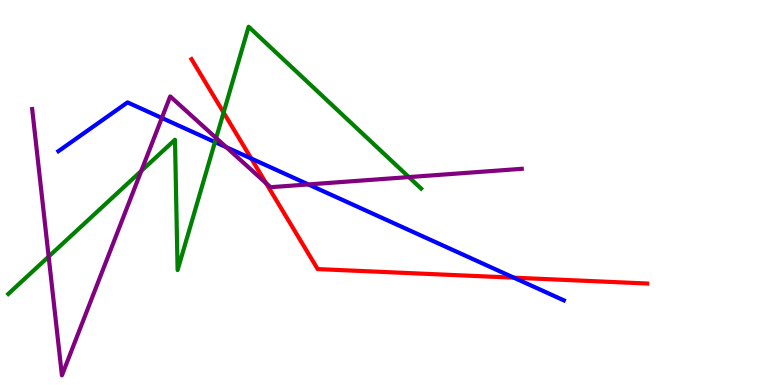[{'lines': ['blue', 'red'], 'intersections': [{'x': 3.24, 'y': 5.88}, {'x': 6.63, 'y': 2.79}]}, {'lines': ['green', 'red'], 'intersections': [{'x': 2.88, 'y': 7.08}]}, {'lines': ['purple', 'red'], 'intersections': [{'x': 3.43, 'y': 5.24}]}, {'lines': ['blue', 'green'], 'intersections': [{'x': 2.77, 'y': 6.31}]}, {'lines': ['blue', 'purple'], 'intersections': [{'x': 2.09, 'y': 6.94}, {'x': 2.92, 'y': 6.18}, {'x': 3.98, 'y': 5.21}]}, {'lines': ['green', 'purple'], 'intersections': [{'x': 0.628, 'y': 3.34}, {'x': 1.82, 'y': 5.56}, {'x': 2.79, 'y': 6.42}, {'x': 5.28, 'y': 5.4}]}]